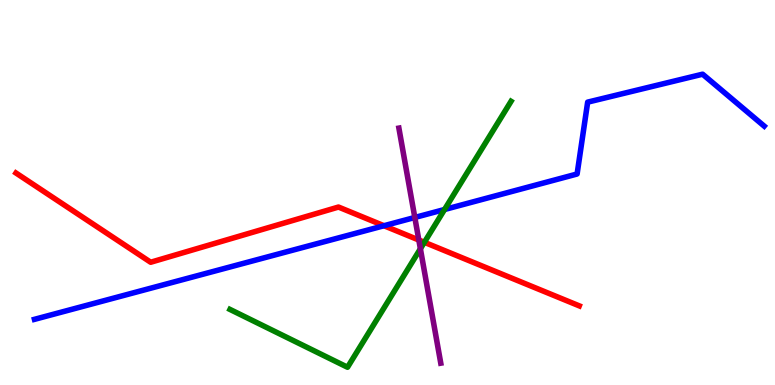[{'lines': ['blue', 'red'], 'intersections': [{'x': 4.95, 'y': 4.14}]}, {'lines': ['green', 'red'], 'intersections': [{'x': 5.48, 'y': 3.71}]}, {'lines': ['purple', 'red'], 'intersections': [{'x': 5.4, 'y': 3.77}]}, {'lines': ['blue', 'green'], 'intersections': [{'x': 5.74, 'y': 4.56}]}, {'lines': ['blue', 'purple'], 'intersections': [{'x': 5.35, 'y': 4.35}]}, {'lines': ['green', 'purple'], 'intersections': [{'x': 5.42, 'y': 3.54}]}]